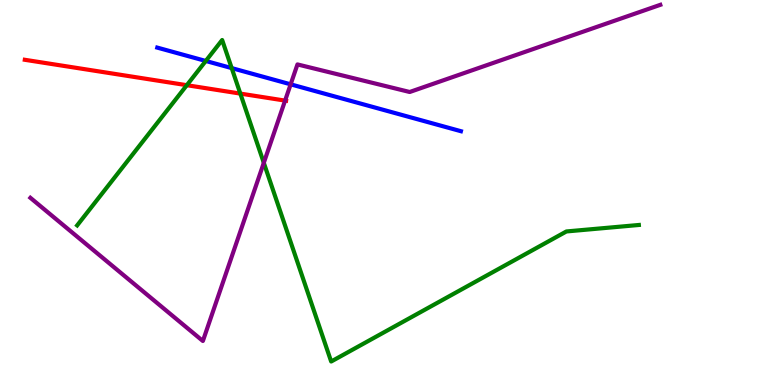[{'lines': ['blue', 'red'], 'intersections': []}, {'lines': ['green', 'red'], 'intersections': [{'x': 2.41, 'y': 7.79}, {'x': 3.1, 'y': 7.57}]}, {'lines': ['purple', 'red'], 'intersections': [{'x': 3.68, 'y': 7.39}]}, {'lines': ['blue', 'green'], 'intersections': [{'x': 2.66, 'y': 8.42}, {'x': 2.99, 'y': 8.23}]}, {'lines': ['blue', 'purple'], 'intersections': [{'x': 3.75, 'y': 7.81}]}, {'lines': ['green', 'purple'], 'intersections': [{'x': 3.4, 'y': 5.77}]}]